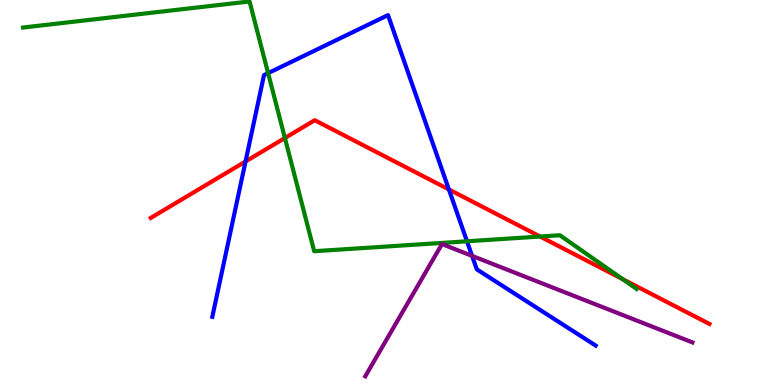[{'lines': ['blue', 'red'], 'intersections': [{'x': 3.17, 'y': 5.81}, {'x': 5.79, 'y': 5.08}]}, {'lines': ['green', 'red'], 'intersections': [{'x': 3.68, 'y': 6.42}, {'x': 6.97, 'y': 3.86}, {'x': 8.03, 'y': 2.75}]}, {'lines': ['purple', 'red'], 'intersections': []}, {'lines': ['blue', 'green'], 'intersections': [{'x': 3.46, 'y': 8.1}, {'x': 6.03, 'y': 3.73}]}, {'lines': ['blue', 'purple'], 'intersections': [{'x': 6.09, 'y': 3.35}]}, {'lines': ['green', 'purple'], 'intersections': []}]